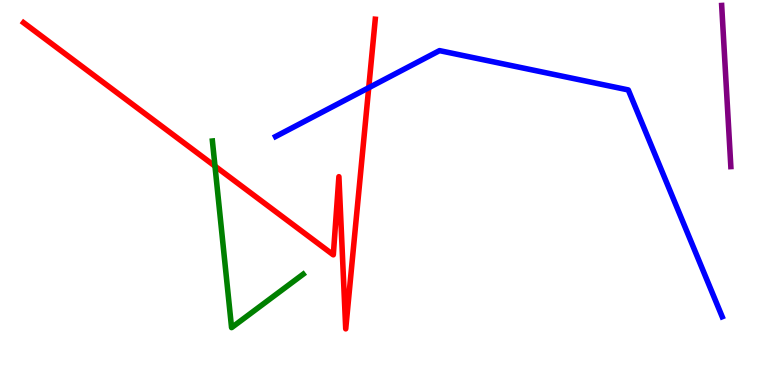[{'lines': ['blue', 'red'], 'intersections': [{'x': 4.76, 'y': 7.72}]}, {'lines': ['green', 'red'], 'intersections': [{'x': 2.77, 'y': 5.68}]}, {'lines': ['purple', 'red'], 'intersections': []}, {'lines': ['blue', 'green'], 'intersections': []}, {'lines': ['blue', 'purple'], 'intersections': []}, {'lines': ['green', 'purple'], 'intersections': []}]